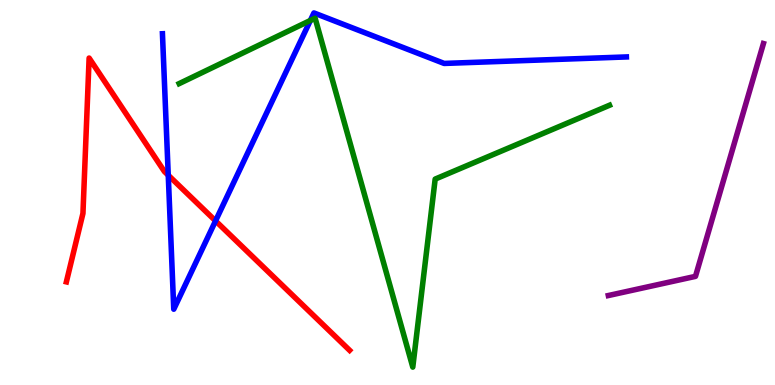[{'lines': ['blue', 'red'], 'intersections': [{'x': 2.17, 'y': 5.45}, {'x': 2.78, 'y': 4.26}]}, {'lines': ['green', 'red'], 'intersections': []}, {'lines': ['purple', 'red'], 'intersections': []}, {'lines': ['blue', 'green'], 'intersections': [{'x': 4.0, 'y': 9.47}]}, {'lines': ['blue', 'purple'], 'intersections': []}, {'lines': ['green', 'purple'], 'intersections': []}]